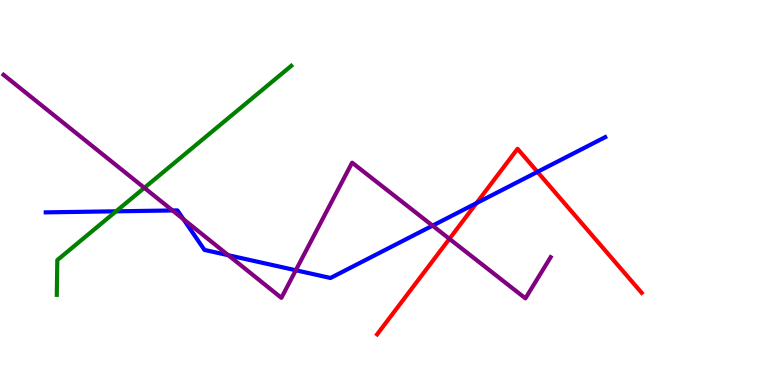[{'lines': ['blue', 'red'], 'intersections': [{'x': 6.15, 'y': 4.72}, {'x': 6.93, 'y': 5.54}]}, {'lines': ['green', 'red'], 'intersections': []}, {'lines': ['purple', 'red'], 'intersections': [{'x': 5.8, 'y': 3.8}]}, {'lines': ['blue', 'green'], 'intersections': [{'x': 1.5, 'y': 4.51}]}, {'lines': ['blue', 'purple'], 'intersections': [{'x': 2.23, 'y': 4.53}, {'x': 2.37, 'y': 4.31}, {'x': 2.95, 'y': 3.37}, {'x': 3.82, 'y': 2.98}, {'x': 5.58, 'y': 4.14}]}, {'lines': ['green', 'purple'], 'intersections': [{'x': 1.86, 'y': 5.12}]}]